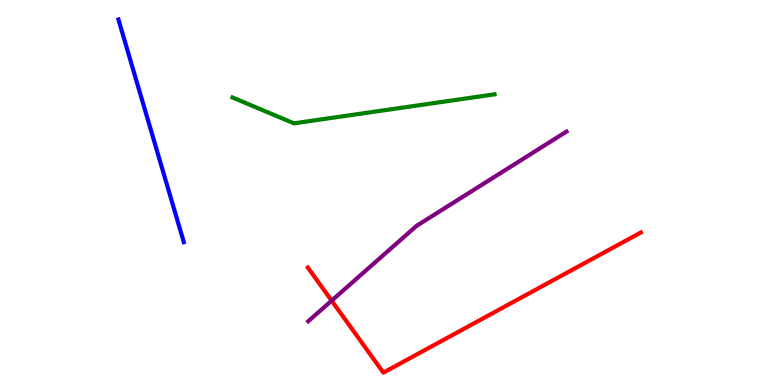[{'lines': ['blue', 'red'], 'intersections': []}, {'lines': ['green', 'red'], 'intersections': []}, {'lines': ['purple', 'red'], 'intersections': [{'x': 4.28, 'y': 2.19}]}, {'lines': ['blue', 'green'], 'intersections': []}, {'lines': ['blue', 'purple'], 'intersections': []}, {'lines': ['green', 'purple'], 'intersections': []}]